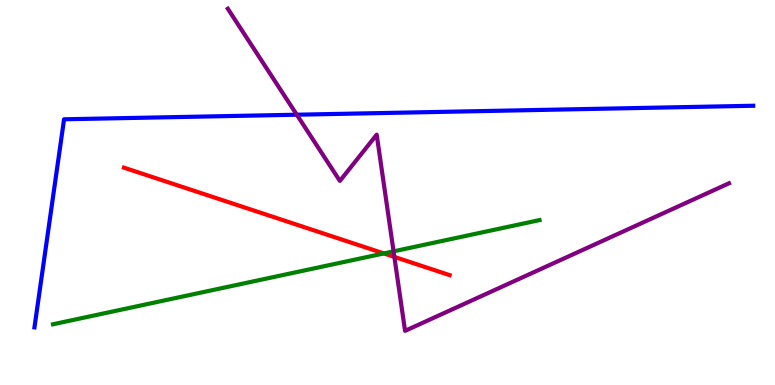[{'lines': ['blue', 'red'], 'intersections': []}, {'lines': ['green', 'red'], 'intersections': [{'x': 4.95, 'y': 3.42}]}, {'lines': ['purple', 'red'], 'intersections': [{'x': 5.09, 'y': 3.33}]}, {'lines': ['blue', 'green'], 'intersections': []}, {'lines': ['blue', 'purple'], 'intersections': [{'x': 3.83, 'y': 7.02}]}, {'lines': ['green', 'purple'], 'intersections': [{'x': 5.08, 'y': 3.47}]}]